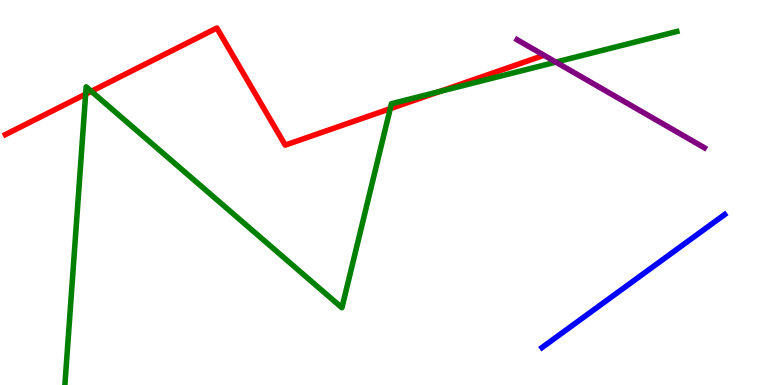[{'lines': ['blue', 'red'], 'intersections': []}, {'lines': ['green', 'red'], 'intersections': [{'x': 1.11, 'y': 7.55}, {'x': 1.18, 'y': 7.63}, {'x': 5.04, 'y': 7.18}, {'x': 5.67, 'y': 7.62}]}, {'lines': ['purple', 'red'], 'intersections': []}, {'lines': ['blue', 'green'], 'intersections': []}, {'lines': ['blue', 'purple'], 'intersections': []}, {'lines': ['green', 'purple'], 'intersections': [{'x': 7.17, 'y': 8.39}]}]